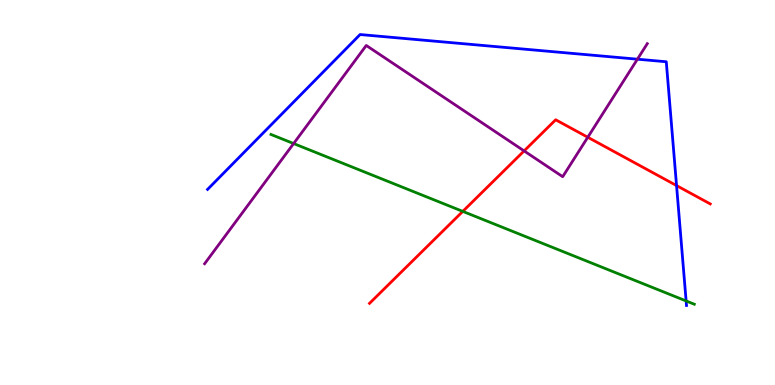[{'lines': ['blue', 'red'], 'intersections': [{'x': 8.73, 'y': 5.18}]}, {'lines': ['green', 'red'], 'intersections': [{'x': 5.97, 'y': 4.51}]}, {'lines': ['purple', 'red'], 'intersections': [{'x': 6.76, 'y': 6.08}, {'x': 7.58, 'y': 6.43}]}, {'lines': ['blue', 'green'], 'intersections': [{'x': 8.85, 'y': 2.18}]}, {'lines': ['blue', 'purple'], 'intersections': [{'x': 8.22, 'y': 8.46}]}, {'lines': ['green', 'purple'], 'intersections': [{'x': 3.79, 'y': 6.27}]}]